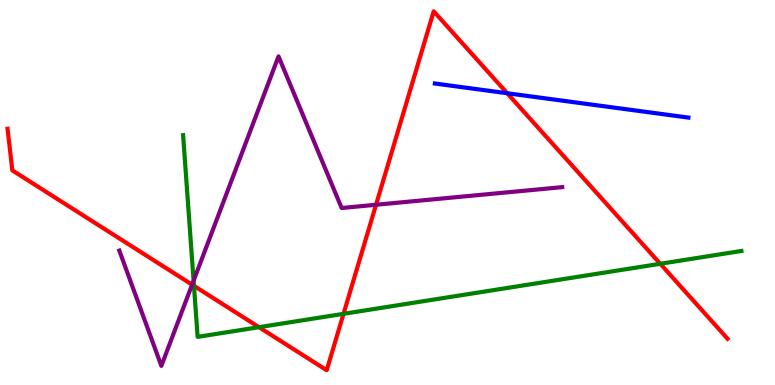[{'lines': ['blue', 'red'], 'intersections': [{'x': 6.54, 'y': 7.58}]}, {'lines': ['green', 'red'], 'intersections': [{'x': 2.5, 'y': 2.58}, {'x': 3.34, 'y': 1.5}, {'x': 4.43, 'y': 1.85}, {'x': 8.52, 'y': 3.15}]}, {'lines': ['purple', 'red'], 'intersections': [{'x': 2.48, 'y': 2.61}, {'x': 4.85, 'y': 4.68}]}, {'lines': ['blue', 'green'], 'intersections': []}, {'lines': ['blue', 'purple'], 'intersections': []}, {'lines': ['green', 'purple'], 'intersections': [{'x': 2.5, 'y': 2.71}]}]